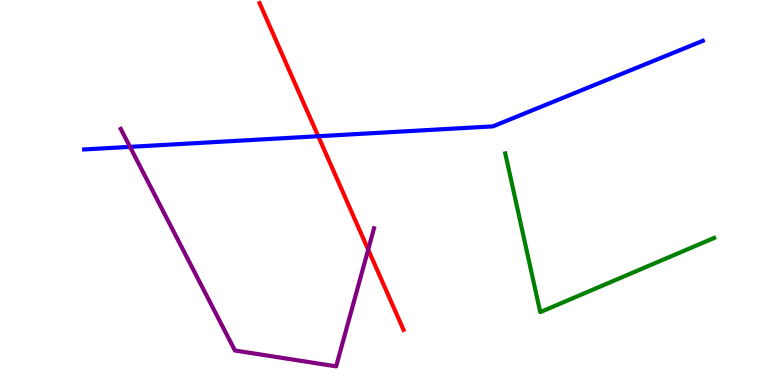[{'lines': ['blue', 'red'], 'intersections': [{'x': 4.11, 'y': 6.46}]}, {'lines': ['green', 'red'], 'intersections': []}, {'lines': ['purple', 'red'], 'intersections': [{'x': 4.75, 'y': 3.52}]}, {'lines': ['blue', 'green'], 'intersections': []}, {'lines': ['blue', 'purple'], 'intersections': [{'x': 1.68, 'y': 6.19}]}, {'lines': ['green', 'purple'], 'intersections': []}]